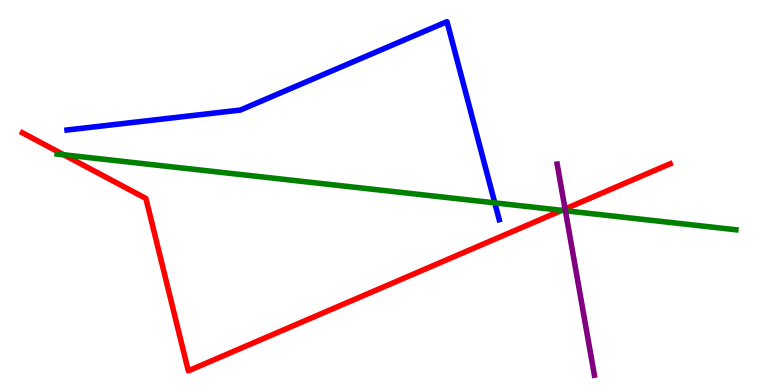[{'lines': ['blue', 'red'], 'intersections': []}, {'lines': ['green', 'red'], 'intersections': [{'x': 0.823, 'y': 5.98}, {'x': 7.25, 'y': 4.54}]}, {'lines': ['purple', 'red'], 'intersections': [{'x': 7.29, 'y': 4.57}]}, {'lines': ['blue', 'green'], 'intersections': [{'x': 6.38, 'y': 4.73}]}, {'lines': ['blue', 'purple'], 'intersections': []}, {'lines': ['green', 'purple'], 'intersections': [{'x': 7.3, 'y': 4.53}]}]